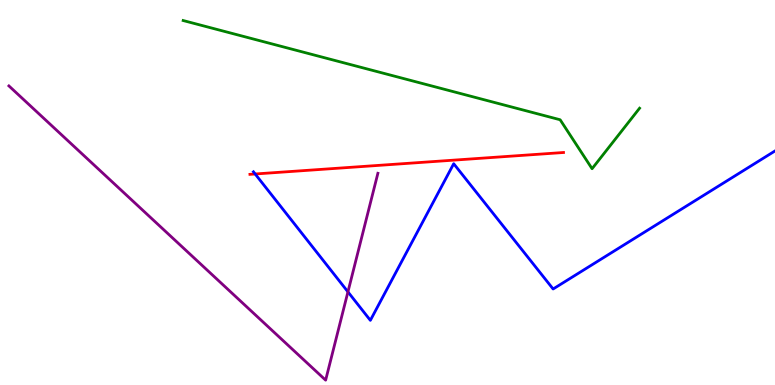[{'lines': ['blue', 'red'], 'intersections': [{'x': 3.29, 'y': 5.48}]}, {'lines': ['green', 'red'], 'intersections': []}, {'lines': ['purple', 'red'], 'intersections': []}, {'lines': ['blue', 'green'], 'intersections': []}, {'lines': ['blue', 'purple'], 'intersections': [{'x': 4.49, 'y': 2.42}]}, {'lines': ['green', 'purple'], 'intersections': []}]